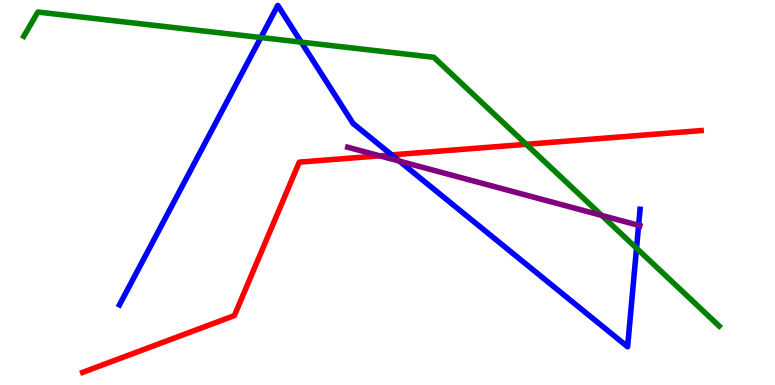[{'lines': ['blue', 'red'], 'intersections': [{'x': 5.05, 'y': 5.98}]}, {'lines': ['green', 'red'], 'intersections': [{'x': 6.79, 'y': 6.25}]}, {'lines': ['purple', 'red'], 'intersections': [{'x': 4.9, 'y': 5.95}]}, {'lines': ['blue', 'green'], 'intersections': [{'x': 3.37, 'y': 9.03}, {'x': 3.89, 'y': 8.91}, {'x': 8.21, 'y': 3.55}]}, {'lines': ['blue', 'purple'], 'intersections': [{'x': 5.15, 'y': 5.82}, {'x': 8.24, 'y': 4.15}]}, {'lines': ['green', 'purple'], 'intersections': [{'x': 7.76, 'y': 4.41}]}]